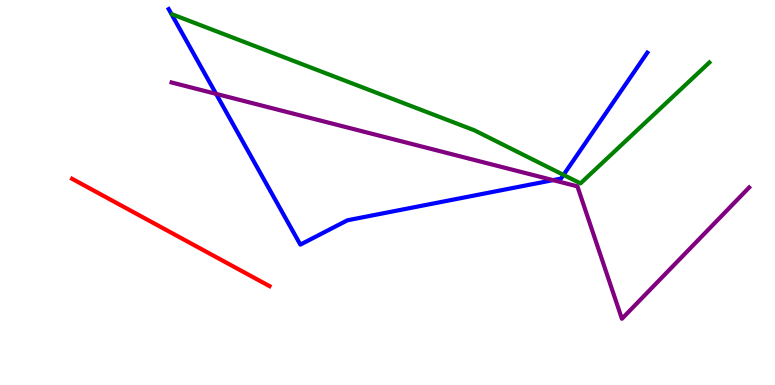[{'lines': ['blue', 'red'], 'intersections': []}, {'lines': ['green', 'red'], 'intersections': []}, {'lines': ['purple', 'red'], 'intersections': []}, {'lines': ['blue', 'green'], 'intersections': [{'x': 7.27, 'y': 5.46}]}, {'lines': ['blue', 'purple'], 'intersections': [{'x': 2.79, 'y': 7.56}, {'x': 7.14, 'y': 5.32}]}, {'lines': ['green', 'purple'], 'intersections': []}]